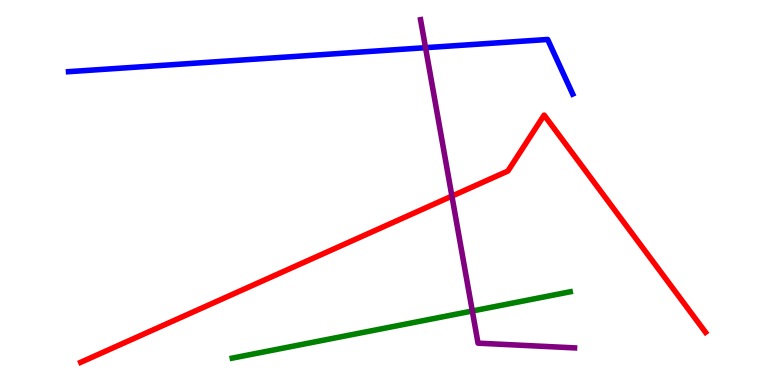[{'lines': ['blue', 'red'], 'intersections': []}, {'lines': ['green', 'red'], 'intersections': []}, {'lines': ['purple', 'red'], 'intersections': [{'x': 5.83, 'y': 4.91}]}, {'lines': ['blue', 'green'], 'intersections': []}, {'lines': ['blue', 'purple'], 'intersections': [{'x': 5.49, 'y': 8.76}]}, {'lines': ['green', 'purple'], 'intersections': [{'x': 6.09, 'y': 1.92}]}]